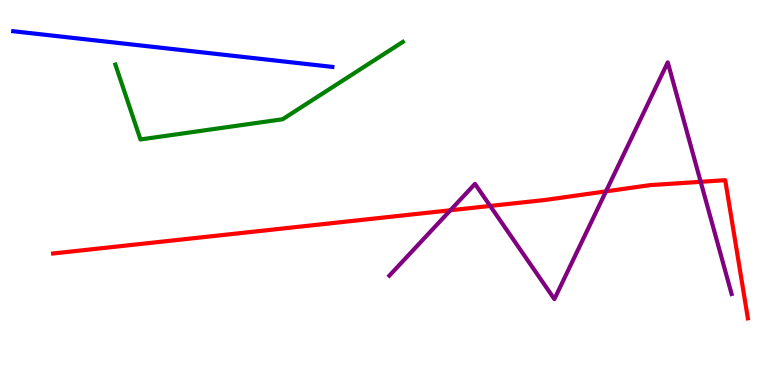[{'lines': ['blue', 'red'], 'intersections': []}, {'lines': ['green', 'red'], 'intersections': []}, {'lines': ['purple', 'red'], 'intersections': [{'x': 5.81, 'y': 4.54}, {'x': 6.32, 'y': 4.65}, {'x': 7.82, 'y': 5.03}, {'x': 9.04, 'y': 5.28}]}, {'lines': ['blue', 'green'], 'intersections': []}, {'lines': ['blue', 'purple'], 'intersections': []}, {'lines': ['green', 'purple'], 'intersections': []}]